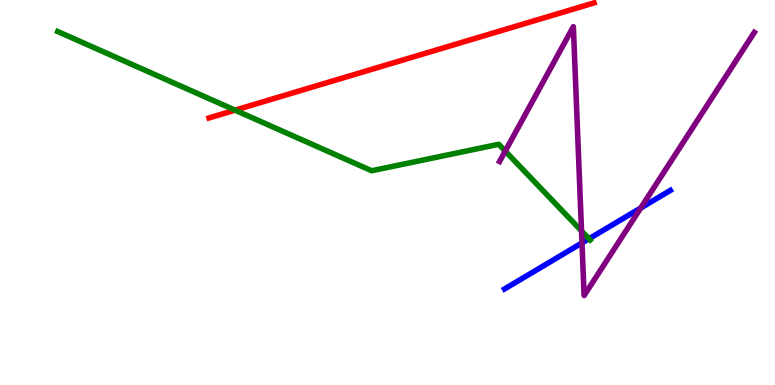[{'lines': ['blue', 'red'], 'intersections': []}, {'lines': ['green', 'red'], 'intersections': [{'x': 3.03, 'y': 7.14}]}, {'lines': ['purple', 'red'], 'intersections': []}, {'lines': ['blue', 'green'], 'intersections': [{'x': 7.6, 'y': 3.8}]}, {'lines': ['blue', 'purple'], 'intersections': [{'x': 7.51, 'y': 3.69}, {'x': 8.27, 'y': 4.6}]}, {'lines': ['green', 'purple'], 'intersections': [{'x': 6.52, 'y': 6.07}, {'x': 7.5, 'y': 4.0}]}]